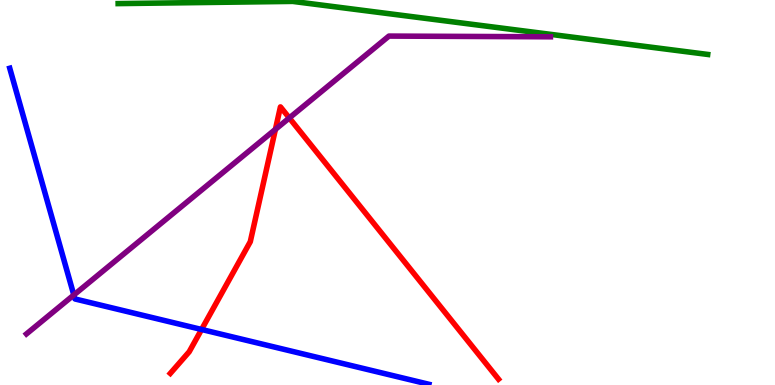[{'lines': ['blue', 'red'], 'intersections': [{'x': 2.6, 'y': 1.44}]}, {'lines': ['green', 'red'], 'intersections': []}, {'lines': ['purple', 'red'], 'intersections': [{'x': 3.55, 'y': 6.64}, {'x': 3.73, 'y': 6.94}]}, {'lines': ['blue', 'green'], 'intersections': []}, {'lines': ['blue', 'purple'], 'intersections': [{'x': 0.953, 'y': 2.34}]}, {'lines': ['green', 'purple'], 'intersections': []}]